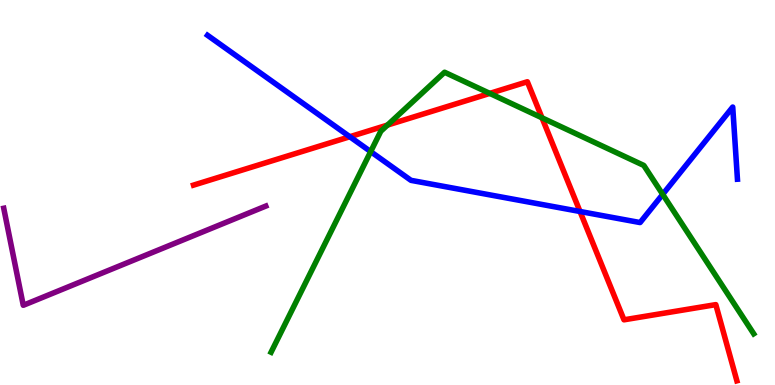[{'lines': ['blue', 'red'], 'intersections': [{'x': 4.51, 'y': 6.45}, {'x': 7.48, 'y': 4.51}]}, {'lines': ['green', 'red'], 'intersections': [{'x': 5.0, 'y': 6.75}, {'x': 6.32, 'y': 7.57}, {'x': 6.99, 'y': 6.94}]}, {'lines': ['purple', 'red'], 'intersections': []}, {'lines': ['blue', 'green'], 'intersections': [{'x': 4.78, 'y': 6.06}, {'x': 8.55, 'y': 4.95}]}, {'lines': ['blue', 'purple'], 'intersections': []}, {'lines': ['green', 'purple'], 'intersections': []}]